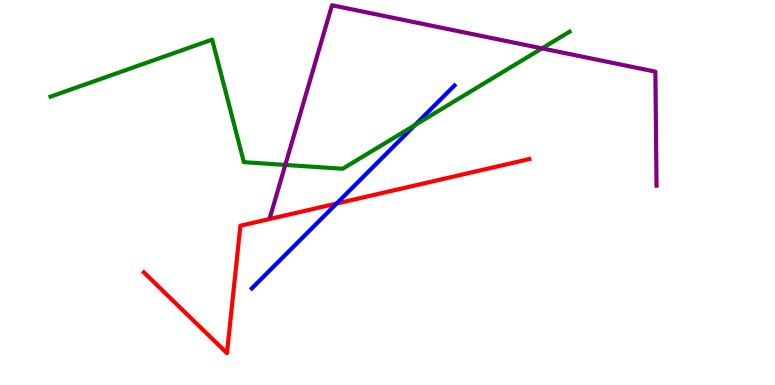[{'lines': ['blue', 'red'], 'intersections': [{'x': 4.34, 'y': 4.71}]}, {'lines': ['green', 'red'], 'intersections': []}, {'lines': ['purple', 'red'], 'intersections': []}, {'lines': ['blue', 'green'], 'intersections': [{'x': 5.35, 'y': 6.75}]}, {'lines': ['blue', 'purple'], 'intersections': []}, {'lines': ['green', 'purple'], 'intersections': [{'x': 3.68, 'y': 5.72}, {'x': 6.99, 'y': 8.74}]}]